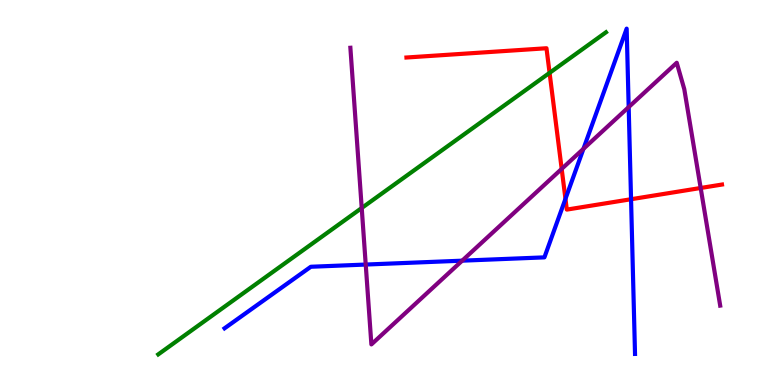[{'lines': ['blue', 'red'], 'intersections': [{'x': 7.3, 'y': 4.83}, {'x': 8.14, 'y': 4.83}]}, {'lines': ['green', 'red'], 'intersections': [{'x': 7.09, 'y': 8.11}]}, {'lines': ['purple', 'red'], 'intersections': [{'x': 7.25, 'y': 5.61}, {'x': 9.04, 'y': 5.12}]}, {'lines': ['blue', 'green'], 'intersections': []}, {'lines': ['blue', 'purple'], 'intersections': [{'x': 4.72, 'y': 3.13}, {'x': 5.96, 'y': 3.23}, {'x': 7.53, 'y': 6.13}, {'x': 8.11, 'y': 7.22}]}, {'lines': ['green', 'purple'], 'intersections': [{'x': 4.67, 'y': 4.6}]}]